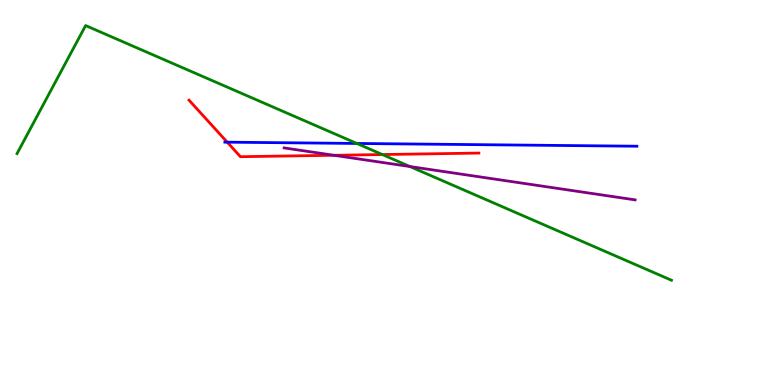[{'lines': ['blue', 'red'], 'intersections': [{'x': 2.93, 'y': 6.31}]}, {'lines': ['green', 'red'], 'intersections': [{'x': 4.93, 'y': 5.99}]}, {'lines': ['purple', 'red'], 'intersections': [{'x': 4.31, 'y': 5.97}]}, {'lines': ['blue', 'green'], 'intersections': [{'x': 4.6, 'y': 6.27}]}, {'lines': ['blue', 'purple'], 'intersections': []}, {'lines': ['green', 'purple'], 'intersections': [{'x': 5.29, 'y': 5.67}]}]